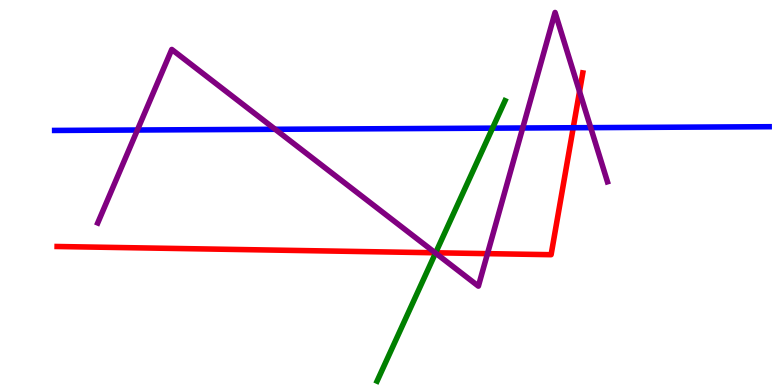[{'lines': ['blue', 'red'], 'intersections': [{'x': 7.4, 'y': 6.68}]}, {'lines': ['green', 'red'], 'intersections': [{'x': 5.62, 'y': 3.43}]}, {'lines': ['purple', 'red'], 'intersections': [{'x': 5.62, 'y': 3.43}, {'x': 6.29, 'y': 3.41}, {'x': 7.48, 'y': 7.62}]}, {'lines': ['blue', 'green'], 'intersections': [{'x': 6.36, 'y': 6.67}]}, {'lines': ['blue', 'purple'], 'intersections': [{'x': 1.77, 'y': 6.62}, {'x': 3.55, 'y': 6.64}, {'x': 6.74, 'y': 6.68}, {'x': 7.62, 'y': 6.68}]}, {'lines': ['green', 'purple'], 'intersections': [{'x': 5.62, 'y': 3.43}]}]